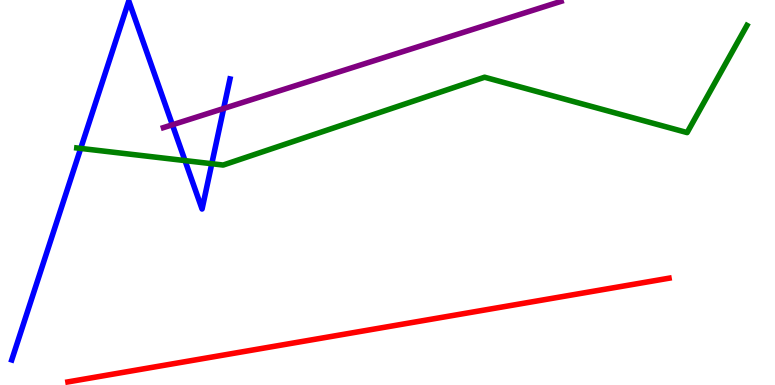[{'lines': ['blue', 'red'], 'intersections': []}, {'lines': ['green', 'red'], 'intersections': []}, {'lines': ['purple', 'red'], 'intersections': []}, {'lines': ['blue', 'green'], 'intersections': [{'x': 1.04, 'y': 6.14}, {'x': 2.39, 'y': 5.83}, {'x': 2.73, 'y': 5.75}]}, {'lines': ['blue', 'purple'], 'intersections': [{'x': 2.22, 'y': 6.76}, {'x': 2.89, 'y': 7.18}]}, {'lines': ['green', 'purple'], 'intersections': []}]